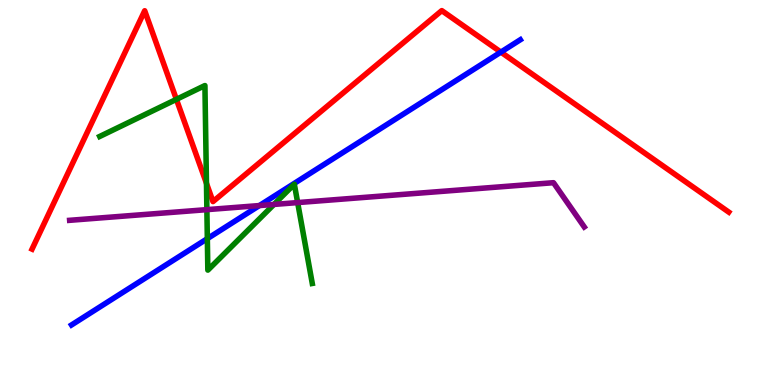[{'lines': ['blue', 'red'], 'intersections': [{'x': 6.46, 'y': 8.65}]}, {'lines': ['green', 'red'], 'intersections': [{'x': 2.28, 'y': 7.42}, {'x': 2.66, 'y': 5.24}]}, {'lines': ['purple', 'red'], 'intersections': []}, {'lines': ['blue', 'green'], 'intersections': [{'x': 2.68, 'y': 3.8}]}, {'lines': ['blue', 'purple'], 'intersections': [{'x': 3.35, 'y': 4.66}]}, {'lines': ['green', 'purple'], 'intersections': [{'x': 2.67, 'y': 4.55}, {'x': 3.54, 'y': 4.69}, {'x': 3.84, 'y': 4.74}]}]